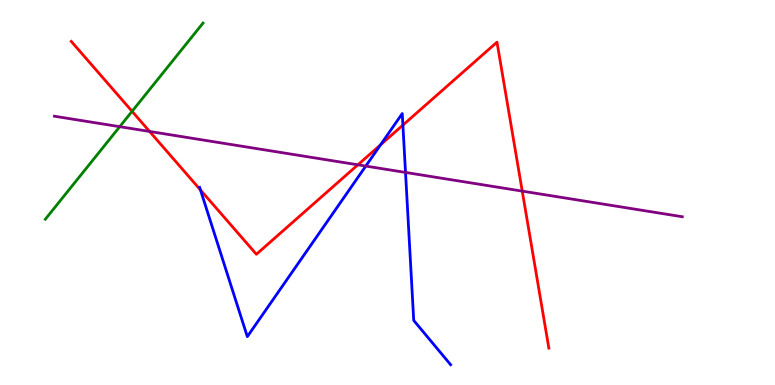[{'lines': ['blue', 'red'], 'intersections': [{'x': 2.59, 'y': 5.07}, {'x': 4.91, 'y': 6.24}, {'x': 5.2, 'y': 6.75}]}, {'lines': ['green', 'red'], 'intersections': [{'x': 1.7, 'y': 7.11}]}, {'lines': ['purple', 'red'], 'intersections': [{'x': 1.93, 'y': 6.59}, {'x': 4.62, 'y': 5.72}, {'x': 6.74, 'y': 5.04}]}, {'lines': ['blue', 'green'], 'intersections': []}, {'lines': ['blue', 'purple'], 'intersections': [{'x': 4.72, 'y': 5.69}, {'x': 5.23, 'y': 5.52}]}, {'lines': ['green', 'purple'], 'intersections': [{'x': 1.54, 'y': 6.71}]}]